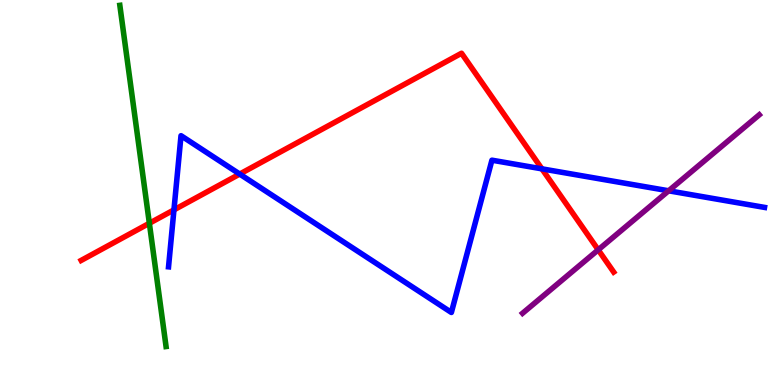[{'lines': ['blue', 'red'], 'intersections': [{'x': 2.24, 'y': 4.55}, {'x': 3.09, 'y': 5.48}, {'x': 6.99, 'y': 5.61}]}, {'lines': ['green', 'red'], 'intersections': [{'x': 1.93, 'y': 4.2}]}, {'lines': ['purple', 'red'], 'intersections': [{'x': 7.72, 'y': 3.51}]}, {'lines': ['blue', 'green'], 'intersections': []}, {'lines': ['blue', 'purple'], 'intersections': [{'x': 8.63, 'y': 5.04}]}, {'lines': ['green', 'purple'], 'intersections': []}]